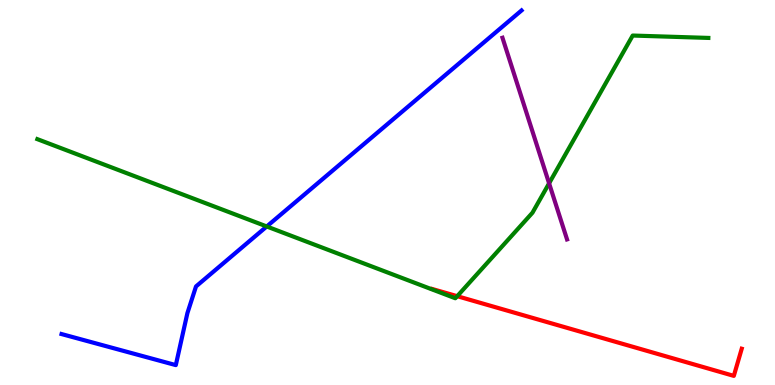[{'lines': ['blue', 'red'], 'intersections': []}, {'lines': ['green', 'red'], 'intersections': [{'x': 5.9, 'y': 2.31}]}, {'lines': ['purple', 'red'], 'intersections': []}, {'lines': ['blue', 'green'], 'intersections': [{'x': 3.44, 'y': 4.12}]}, {'lines': ['blue', 'purple'], 'intersections': []}, {'lines': ['green', 'purple'], 'intersections': [{'x': 7.09, 'y': 5.24}]}]